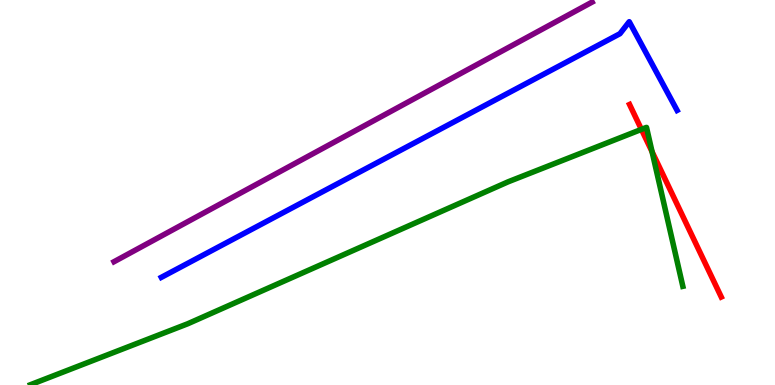[{'lines': ['blue', 'red'], 'intersections': []}, {'lines': ['green', 'red'], 'intersections': [{'x': 8.28, 'y': 6.64}, {'x': 8.41, 'y': 6.06}]}, {'lines': ['purple', 'red'], 'intersections': []}, {'lines': ['blue', 'green'], 'intersections': []}, {'lines': ['blue', 'purple'], 'intersections': []}, {'lines': ['green', 'purple'], 'intersections': []}]